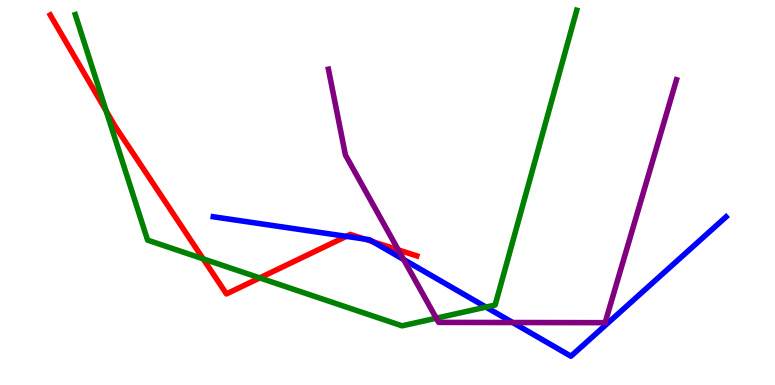[{'lines': ['blue', 'red'], 'intersections': [{'x': 4.47, 'y': 3.86}, {'x': 4.7, 'y': 3.79}, {'x': 4.81, 'y': 3.72}]}, {'lines': ['green', 'red'], 'intersections': [{'x': 1.37, 'y': 7.12}, {'x': 2.62, 'y': 3.28}, {'x': 3.35, 'y': 2.78}]}, {'lines': ['purple', 'red'], 'intersections': [{'x': 5.14, 'y': 3.51}]}, {'lines': ['blue', 'green'], 'intersections': [{'x': 6.27, 'y': 2.02}]}, {'lines': ['blue', 'purple'], 'intersections': [{'x': 5.21, 'y': 3.26}, {'x': 6.62, 'y': 1.62}]}, {'lines': ['green', 'purple'], 'intersections': [{'x': 5.63, 'y': 1.74}]}]